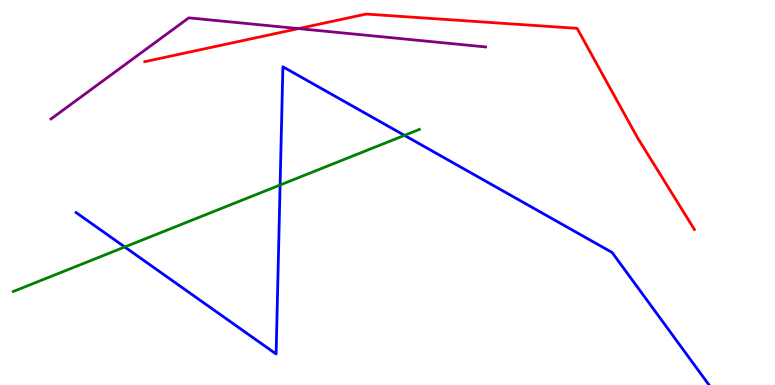[{'lines': ['blue', 'red'], 'intersections': []}, {'lines': ['green', 'red'], 'intersections': []}, {'lines': ['purple', 'red'], 'intersections': [{'x': 3.85, 'y': 9.26}]}, {'lines': ['blue', 'green'], 'intersections': [{'x': 1.61, 'y': 3.58}, {'x': 3.61, 'y': 5.19}, {'x': 5.22, 'y': 6.48}]}, {'lines': ['blue', 'purple'], 'intersections': []}, {'lines': ['green', 'purple'], 'intersections': []}]